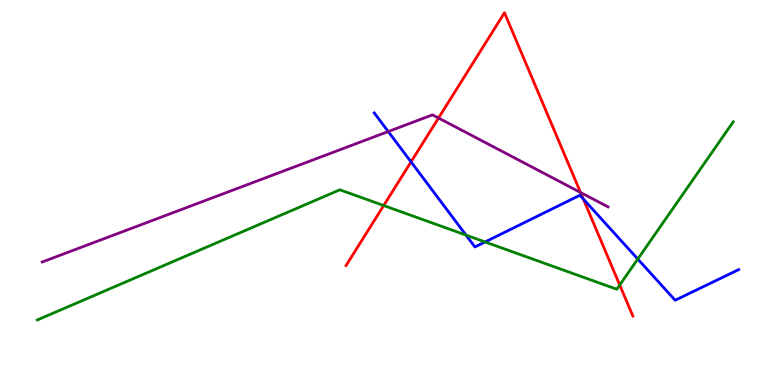[{'lines': ['blue', 'red'], 'intersections': [{'x': 5.3, 'y': 5.8}, {'x': 7.53, 'y': 4.83}]}, {'lines': ['green', 'red'], 'intersections': [{'x': 4.95, 'y': 4.66}, {'x': 8.0, 'y': 2.6}]}, {'lines': ['purple', 'red'], 'intersections': [{'x': 5.66, 'y': 6.93}, {'x': 7.49, 'y': 5.0}]}, {'lines': ['blue', 'green'], 'intersections': [{'x': 6.01, 'y': 3.89}, {'x': 6.26, 'y': 3.72}, {'x': 8.23, 'y': 3.27}]}, {'lines': ['blue', 'purple'], 'intersections': [{'x': 5.01, 'y': 6.58}]}, {'lines': ['green', 'purple'], 'intersections': []}]